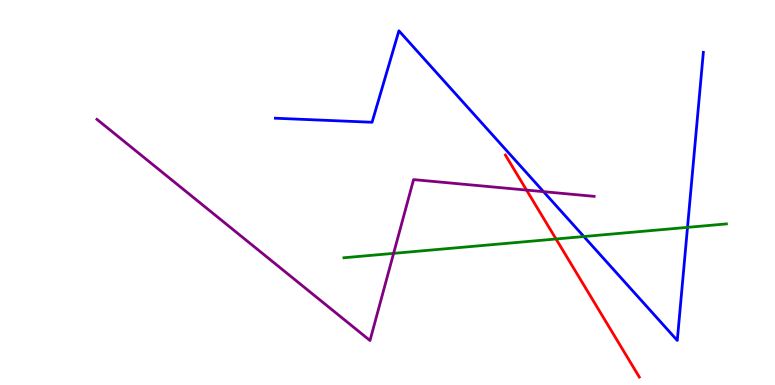[{'lines': ['blue', 'red'], 'intersections': []}, {'lines': ['green', 'red'], 'intersections': [{'x': 7.17, 'y': 3.79}]}, {'lines': ['purple', 'red'], 'intersections': [{'x': 6.79, 'y': 5.06}]}, {'lines': ['blue', 'green'], 'intersections': [{'x': 7.53, 'y': 3.86}, {'x': 8.87, 'y': 4.09}]}, {'lines': ['blue', 'purple'], 'intersections': [{'x': 7.01, 'y': 5.02}]}, {'lines': ['green', 'purple'], 'intersections': [{'x': 5.08, 'y': 3.42}]}]